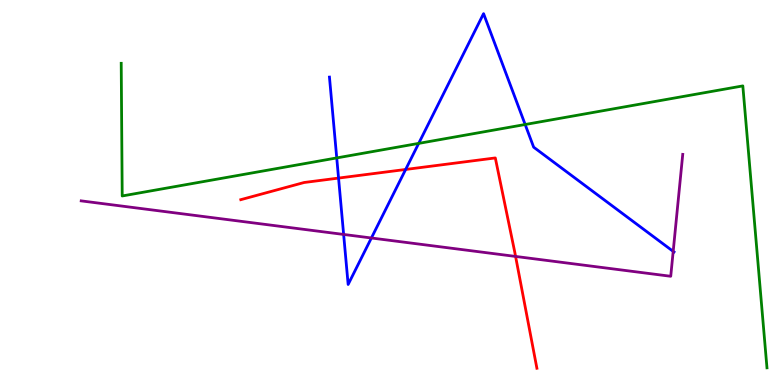[{'lines': ['blue', 'red'], 'intersections': [{'x': 4.37, 'y': 5.37}, {'x': 5.23, 'y': 5.6}]}, {'lines': ['green', 'red'], 'intersections': []}, {'lines': ['purple', 'red'], 'intersections': [{'x': 6.65, 'y': 3.34}]}, {'lines': ['blue', 'green'], 'intersections': [{'x': 4.34, 'y': 5.9}, {'x': 5.4, 'y': 6.28}, {'x': 6.78, 'y': 6.77}]}, {'lines': ['blue', 'purple'], 'intersections': [{'x': 4.43, 'y': 3.91}, {'x': 4.79, 'y': 3.82}, {'x': 8.69, 'y': 3.47}]}, {'lines': ['green', 'purple'], 'intersections': []}]